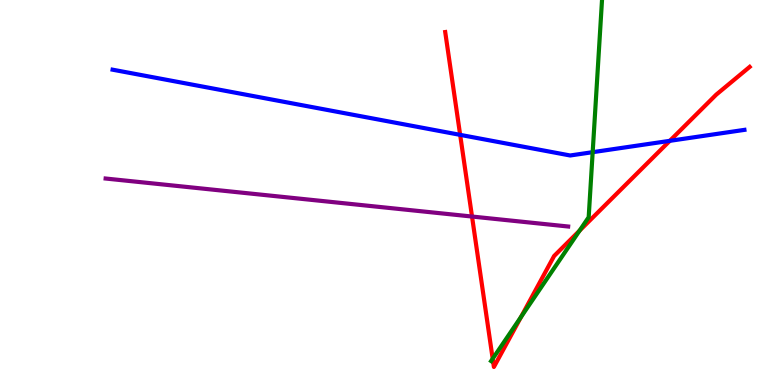[{'lines': ['blue', 'red'], 'intersections': [{'x': 5.94, 'y': 6.5}, {'x': 8.64, 'y': 6.34}]}, {'lines': ['green', 'red'], 'intersections': [{'x': 6.36, 'y': 0.682}, {'x': 6.72, 'y': 1.77}, {'x': 7.48, 'y': 4.01}]}, {'lines': ['purple', 'red'], 'intersections': [{'x': 6.09, 'y': 4.38}]}, {'lines': ['blue', 'green'], 'intersections': [{'x': 7.65, 'y': 6.05}]}, {'lines': ['blue', 'purple'], 'intersections': []}, {'lines': ['green', 'purple'], 'intersections': []}]